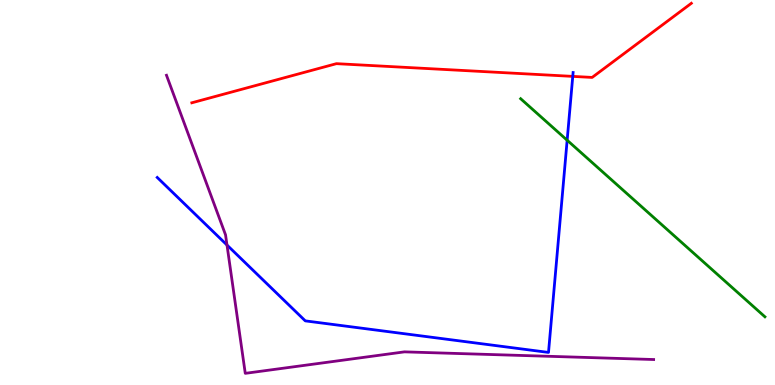[{'lines': ['blue', 'red'], 'intersections': [{'x': 7.39, 'y': 8.02}]}, {'lines': ['green', 'red'], 'intersections': []}, {'lines': ['purple', 'red'], 'intersections': []}, {'lines': ['blue', 'green'], 'intersections': [{'x': 7.32, 'y': 6.36}]}, {'lines': ['blue', 'purple'], 'intersections': [{'x': 2.93, 'y': 3.64}]}, {'lines': ['green', 'purple'], 'intersections': []}]